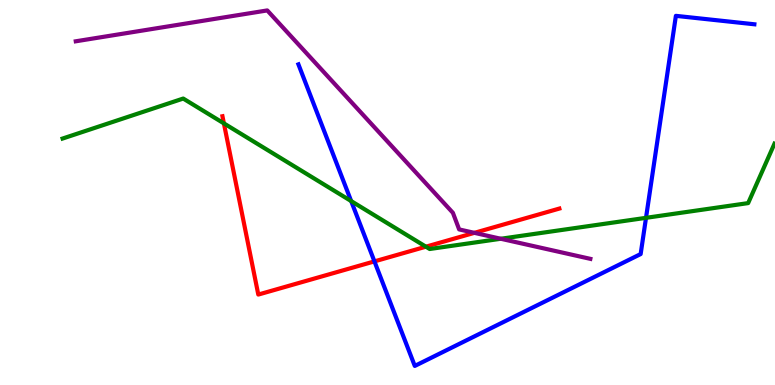[{'lines': ['blue', 'red'], 'intersections': [{'x': 4.83, 'y': 3.21}]}, {'lines': ['green', 'red'], 'intersections': [{'x': 2.89, 'y': 6.8}, {'x': 5.5, 'y': 3.59}]}, {'lines': ['purple', 'red'], 'intersections': [{'x': 6.12, 'y': 3.95}]}, {'lines': ['blue', 'green'], 'intersections': [{'x': 4.53, 'y': 4.78}, {'x': 8.34, 'y': 4.34}]}, {'lines': ['blue', 'purple'], 'intersections': []}, {'lines': ['green', 'purple'], 'intersections': [{'x': 6.46, 'y': 3.8}]}]